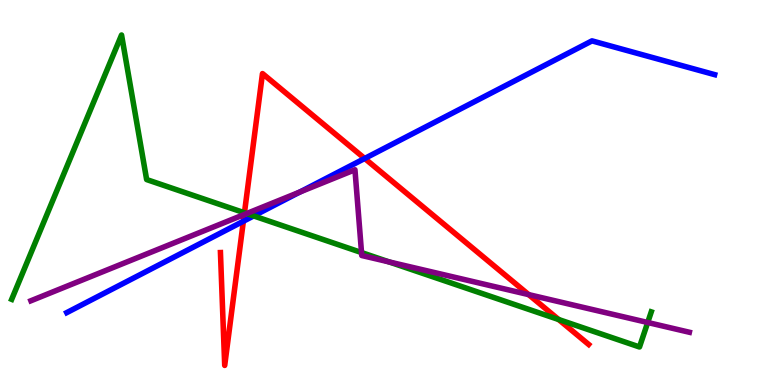[{'lines': ['blue', 'red'], 'intersections': [{'x': 3.14, 'y': 4.25}, {'x': 4.71, 'y': 5.88}]}, {'lines': ['green', 'red'], 'intersections': [{'x': 3.15, 'y': 4.47}, {'x': 7.21, 'y': 1.7}]}, {'lines': ['purple', 'red'], 'intersections': [{'x': 3.15, 'y': 4.43}, {'x': 6.82, 'y': 2.35}]}, {'lines': ['blue', 'green'], 'intersections': [{'x': 3.27, 'y': 4.39}]}, {'lines': ['blue', 'purple'], 'intersections': [{'x': 3.87, 'y': 5.01}]}, {'lines': ['green', 'purple'], 'intersections': [{'x': 3.18, 'y': 4.45}, {'x': 4.66, 'y': 3.44}, {'x': 5.02, 'y': 3.2}, {'x': 8.36, 'y': 1.62}]}]